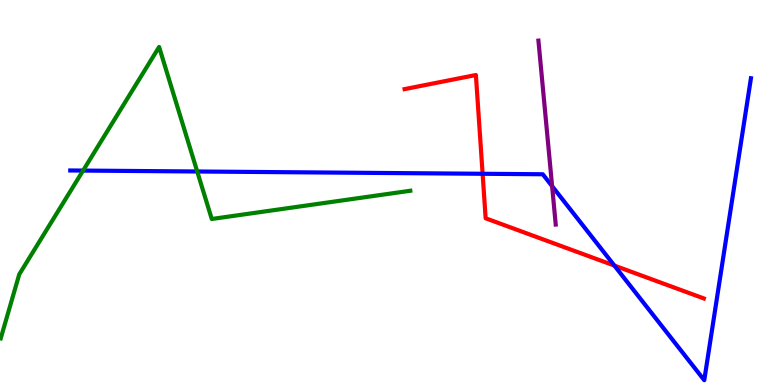[{'lines': ['blue', 'red'], 'intersections': [{'x': 6.23, 'y': 5.49}, {'x': 7.93, 'y': 3.1}]}, {'lines': ['green', 'red'], 'intersections': []}, {'lines': ['purple', 'red'], 'intersections': []}, {'lines': ['blue', 'green'], 'intersections': [{'x': 1.07, 'y': 5.57}, {'x': 2.54, 'y': 5.55}]}, {'lines': ['blue', 'purple'], 'intersections': [{'x': 7.12, 'y': 5.16}]}, {'lines': ['green', 'purple'], 'intersections': []}]